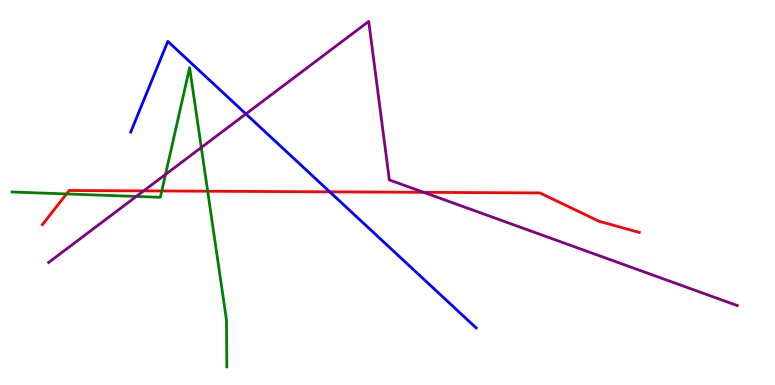[{'lines': ['blue', 'red'], 'intersections': [{'x': 4.25, 'y': 5.02}]}, {'lines': ['green', 'red'], 'intersections': [{'x': 0.858, 'y': 4.96}, {'x': 2.09, 'y': 5.04}, {'x': 2.68, 'y': 5.03}]}, {'lines': ['purple', 'red'], 'intersections': [{'x': 1.85, 'y': 5.04}, {'x': 5.47, 'y': 5.0}]}, {'lines': ['blue', 'green'], 'intersections': []}, {'lines': ['blue', 'purple'], 'intersections': [{'x': 3.17, 'y': 7.04}]}, {'lines': ['green', 'purple'], 'intersections': [{'x': 1.76, 'y': 4.9}, {'x': 2.14, 'y': 5.47}, {'x': 2.6, 'y': 6.17}]}]